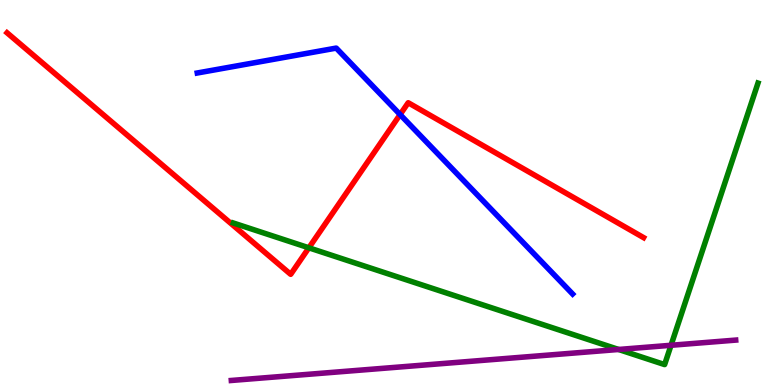[{'lines': ['blue', 'red'], 'intersections': [{'x': 5.16, 'y': 7.02}]}, {'lines': ['green', 'red'], 'intersections': [{'x': 3.99, 'y': 3.56}]}, {'lines': ['purple', 'red'], 'intersections': []}, {'lines': ['blue', 'green'], 'intersections': []}, {'lines': ['blue', 'purple'], 'intersections': []}, {'lines': ['green', 'purple'], 'intersections': [{'x': 7.98, 'y': 0.923}, {'x': 8.66, 'y': 1.03}]}]